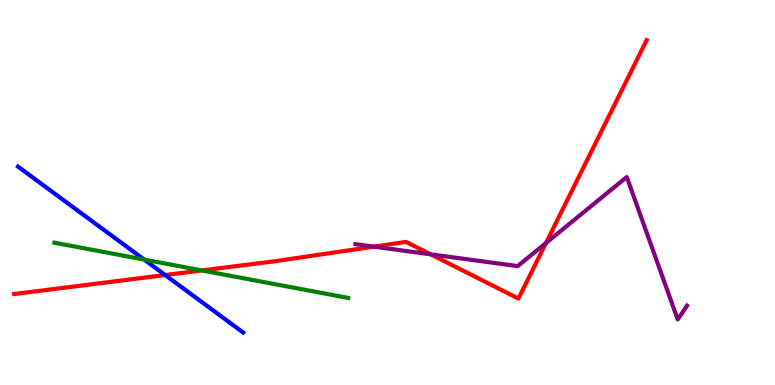[{'lines': ['blue', 'red'], 'intersections': [{'x': 2.13, 'y': 2.86}]}, {'lines': ['green', 'red'], 'intersections': [{'x': 2.6, 'y': 2.98}]}, {'lines': ['purple', 'red'], 'intersections': [{'x': 4.82, 'y': 3.59}, {'x': 5.56, 'y': 3.39}, {'x': 7.04, 'y': 3.69}]}, {'lines': ['blue', 'green'], 'intersections': [{'x': 1.86, 'y': 3.26}]}, {'lines': ['blue', 'purple'], 'intersections': []}, {'lines': ['green', 'purple'], 'intersections': []}]